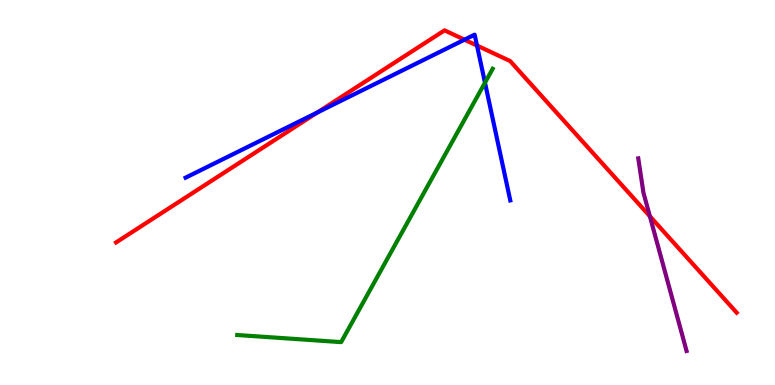[{'lines': ['blue', 'red'], 'intersections': [{'x': 4.09, 'y': 7.08}, {'x': 5.99, 'y': 8.97}, {'x': 6.15, 'y': 8.82}]}, {'lines': ['green', 'red'], 'intersections': []}, {'lines': ['purple', 'red'], 'intersections': [{'x': 8.39, 'y': 4.38}]}, {'lines': ['blue', 'green'], 'intersections': [{'x': 6.26, 'y': 7.85}]}, {'lines': ['blue', 'purple'], 'intersections': []}, {'lines': ['green', 'purple'], 'intersections': []}]